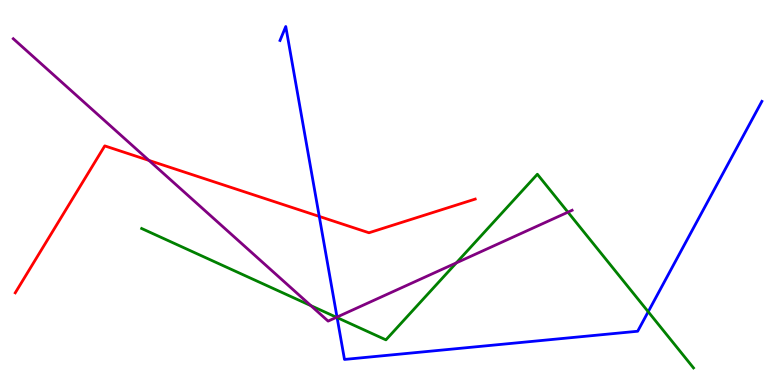[{'lines': ['blue', 'red'], 'intersections': [{'x': 4.12, 'y': 4.38}]}, {'lines': ['green', 'red'], 'intersections': []}, {'lines': ['purple', 'red'], 'intersections': [{'x': 1.92, 'y': 5.83}]}, {'lines': ['blue', 'green'], 'intersections': [{'x': 4.35, 'y': 1.75}, {'x': 8.36, 'y': 1.9}]}, {'lines': ['blue', 'purple'], 'intersections': [{'x': 4.35, 'y': 1.76}]}, {'lines': ['green', 'purple'], 'intersections': [{'x': 4.01, 'y': 2.06}, {'x': 4.34, 'y': 1.76}, {'x': 5.89, 'y': 3.17}, {'x': 7.33, 'y': 4.49}]}]